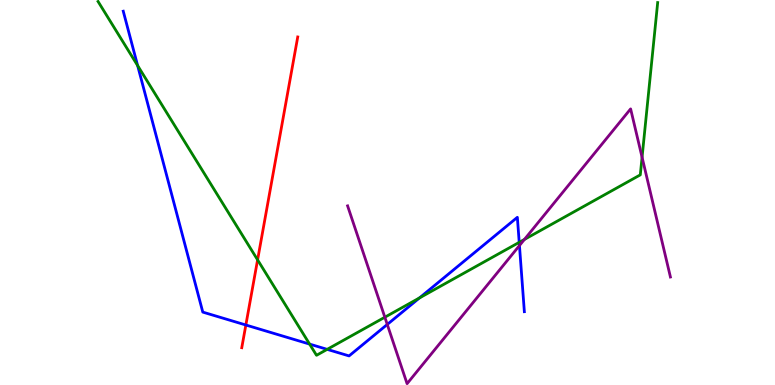[{'lines': ['blue', 'red'], 'intersections': [{'x': 3.17, 'y': 1.56}]}, {'lines': ['green', 'red'], 'intersections': [{'x': 3.32, 'y': 3.25}]}, {'lines': ['purple', 'red'], 'intersections': []}, {'lines': ['blue', 'green'], 'intersections': [{'x': 1.78, 'y': 8.3}, {'x': 3.99, 'y': 1.06}, {'x': 4.22, 'y': 0.926}, {'x': 5.41, 'y': 2.26}, {'x': 6.7, 'y': 3.71}]}, {'lines': ['blue', 'purple'], 'intersections': [{'x': 5.0, 'y': 1.57}, {'x': 6.7, 'y': 3.62}]}, {'lines': ['green', 'purple'], 'intersections': [{'x': 4.97, 'y': 1.76}, {'x': 6.77, 'y': 3.78}, {'x': 8.28, 'y': 5.92}]}]